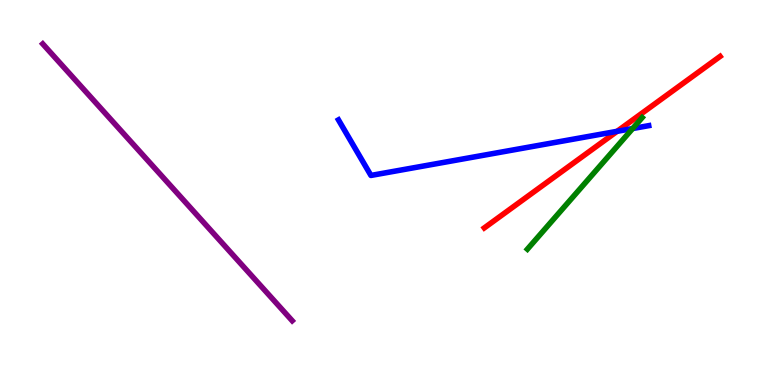[{'lines': ['blue', 'red'], 'intersections': [{'x': 7.96, 'y': 6.59}]}, {'lines': ['green', 'red'], 'intersections': []}, {'lines': ['purple', 'red'], 'intersections': []}, {'lines': ['blue', 'green'], 'intersections': [{'x': 8.16, 'y': 6.66}]}, {'lines': ['blue', 'purple'], 'intersections': []}, {'lines': ['green', 'purple'], 'intersections': []}]